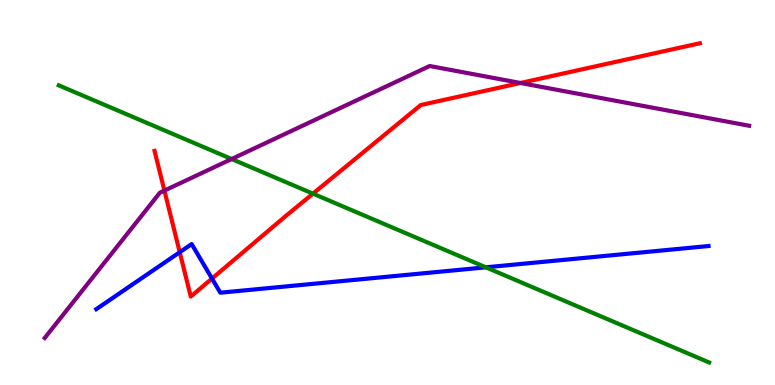[{'lines': ['blue', 'red'], 'intersections': [{'x': 2.32, 'y': 3.45}, {'x': 2.74, 'y': 2.76}]}, {'lines': ['green', 'red'], 'intersections': [{'x': 4.04, 'y': 4.97}]}, {'lines': ['purple', 'red'], 'intersections': [{'x': 2.12, 'y': 5.05}, {'x': 6.72, 'y': 7.84}]}, {'lines': ['blue', 'green'], 'intersections': [{'x': 6.27, 'y': 3.06}]}, {'lines': ['blue', 'purple'], 'intersections': []}, {'lines': ['green', 'purple'], 'intersections': [{'x': 2.99, 'y': 5.87}]}]